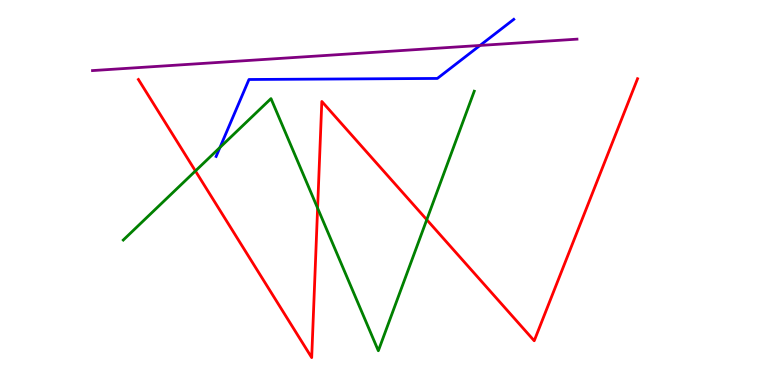[{'lines': ['blue', 'red'], 'intersections': []}, {'lines': ['green', 'red'], 'intersections': [{'x': 2.52, 'y': 5.56}, {'x': 4.1, 'y': 4.59}, {'x': 5.51, 'y': 4.29}]}, {'lines': ['purple', 'red'], 'intersections': []}, {'lines': ['blue', 'green'], 'intersections': [{'x': 2.84, 'y': 6.17}]}, {'lines': ['blue', 'purple'], 'intersections': [{'x': 6.19, 'y': 8.82}]}, {'lines': ['green', 'purple'], 'intersections': []}]